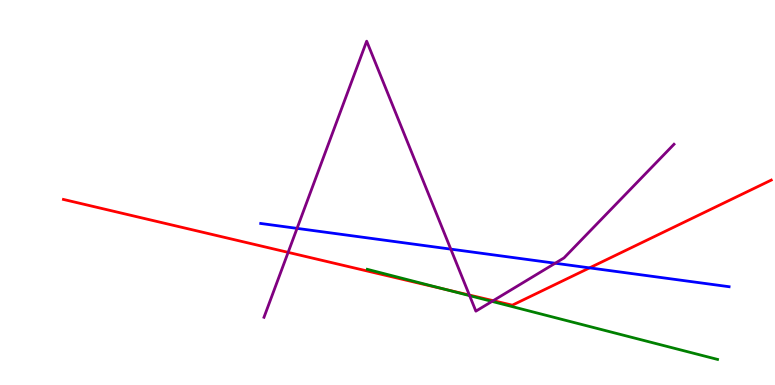[{'lines': ['blue', 'red'], 'intersections': [{'x': 7.61, 'y': 3.04}]}, {'lines': ['green', 'red'], 'intersections': [{'x': 5.74, 'y': 2.48}]}, {'lines': ['purple', 'red'], 'intersections': [{'x': 3.72, 'y': 3.45}, {'x': 6.06, 'y': 2.34}, {'x': 6.36, 'y': 2.19}]}, {'lines': ['blue', 'green'], 'intersections': []}, {'lines': ['blue', 'purple'], 'intersections': [{'x': 3.83, 'y': 4.07}, {'x': 5.82, 'y': 3.53}, {'x': 7.16, 'y': 3.16}]}, {'lines': ['green', 'purple'], 'intersections': [{'x': 6.06, 'y': 2.32}, {'x': 6.35, 'y': 2.17}]}]